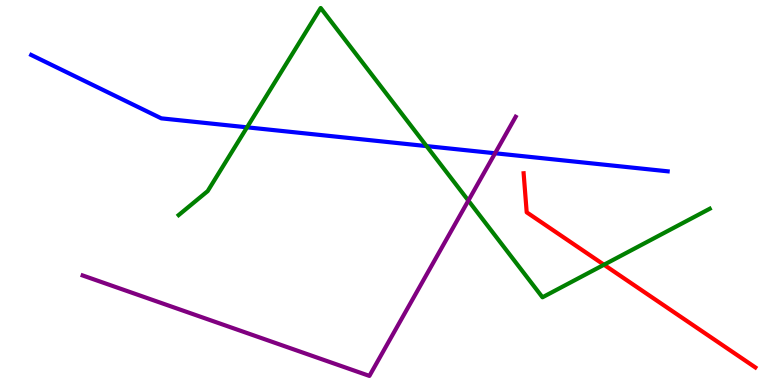[{'lines': ['blue', 'red'], 'intersections': []}, {'lines': ['green', 'red'], 'intersections': [{'x': 7.79, 'y': 3.12}]}, {'lines': ['purple', 'red'], 'intersections': []}, {'lines': ['blue', 'green'], 'intersections': [{'x': 3.19, 'y': 6.69}, {'x': 5.5, 'y': 6.21}]}, {'lines': ['blue', 'purple'], 'intersections': [{'x': 6.39, 'y': 6.02}]}, {'lines': ['green', 'purple'], 'intersections': [{'x': 6.04, 'y': 4.79}]}]